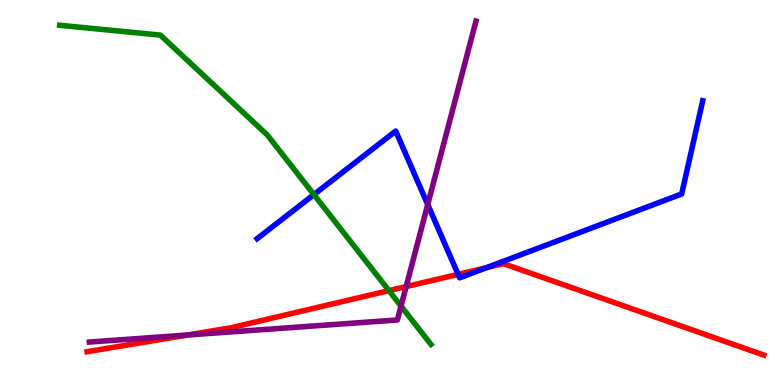[{'lines': ['blue', 'red'], 'intersections': [{'x': 5.91, 'y': 2.87}, {'x': 6.28, 'y': 3.05}]}, {'lines': ['green', 'red'], 'intersections': [{'x': 5.02, 'y': 2.45}]}, {'lines': ['purple', 'red'], 'intersections': [{'x': 2.42, 'y': 1.3}, {'x': 5.24, 'y': 2.56}]}, {'lines': ['blue', 'green'], 'intersections': [{'x': 4.05, 'y': 4.95}]}, {'lines': ['blue', 'purple'], 'intersections': [{'x': 5.52, 'y': 4.69}]}, {'lines': ['green', 'purple'], 'intersections': [{'x': 5.17, 'y': 2.05}]}]